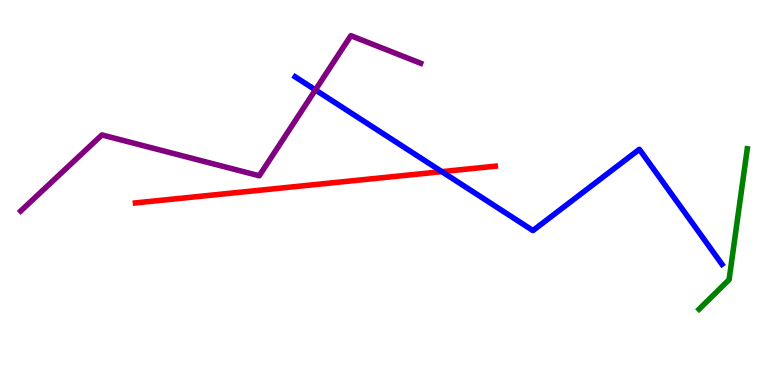[{'lines': ['blue', 'red'], 'intersections': [{'x': 5.7, 'y': 5.54}]}, {'lines': ['green', 'red'], 'intersections': []}, {'lines': ['purple', 'red'], 'intersections': []}, {'lines': ['blue', 'green'], 'intersections': []}, {'lines': ['blue', 'purple'], 'intersections': [{'x': 4.07, 'y': 7.66}]}, {'lines': ['green', 'purple'], 'intersections': []}]